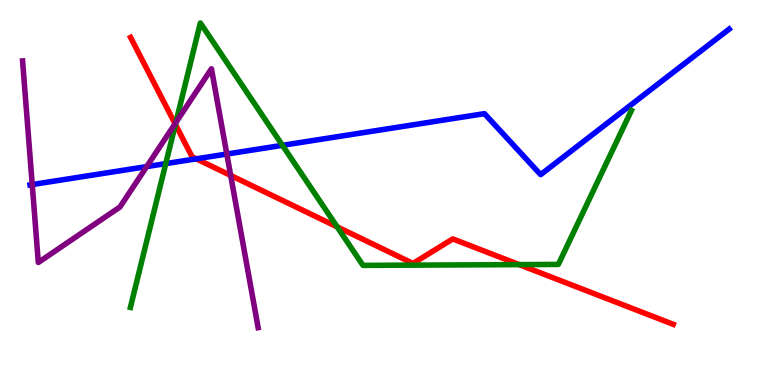[{'lines': ['blue', 'red'], 'intersections': [{'x': 2.53, 'y': 5.87}]}, {'lines': ['green', 'red'], 'intersections': [{'x': 2.26, 'y': 6.77}, {'x': 4.35, 'y': 4.11}, {'x': 6.7, 'y': 3.13}]}, {'lines': ['purple', 'red'], 'intersections': [{'x': 2.26, 'y': 6.79}, {'x': 2.98, 'y': 5.44}]}, {'lines': ['blue', 'green'], 'intersections': [{'x': 2.14, 'y': 5.75}, {'x': 3.64, 'y': 6.23}]}, {'lines': ['blue', 'purple'], 'intersections': [{'x': 0.416, 'y': 5.21}, {'x': 1.89, 'y': 5.67}, {'x': 2.93, 'y': 6.0}]}, {'lines': ['green', 'purple'], 'intersections': [{'x': 2.27, 'y': 6.82}]}]